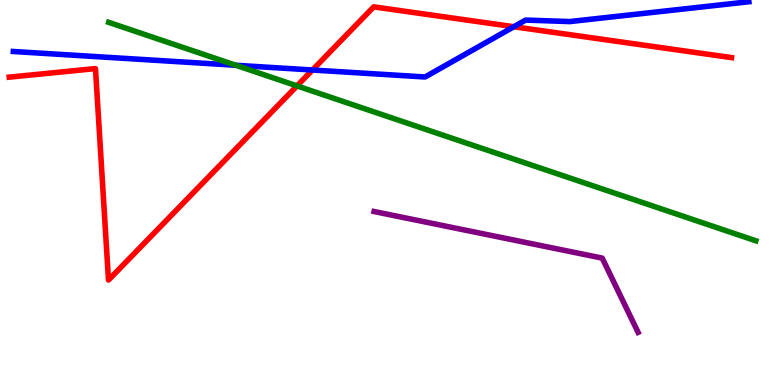[{'lines': ['blue', 'red'], 'intersections': [{'x': 4.03, 'y': 8.18}, {'x': 6.63, 'y': 9.31}]}, {'lines': ['green', 'red'], 'intersections': [{'x': 3.83, 'y': 7.77}]}, {'lines': ['purple', 'red'], 'intersections': []}, {'lines': ['blue', 'green'], 'intersections': [{'x': 3.04, 'y': 8.3}]}, {'lines': ['blue', 'purple'], 'intersections': []}, {'lines': ['green', 'purple'], 'intersections': []}]